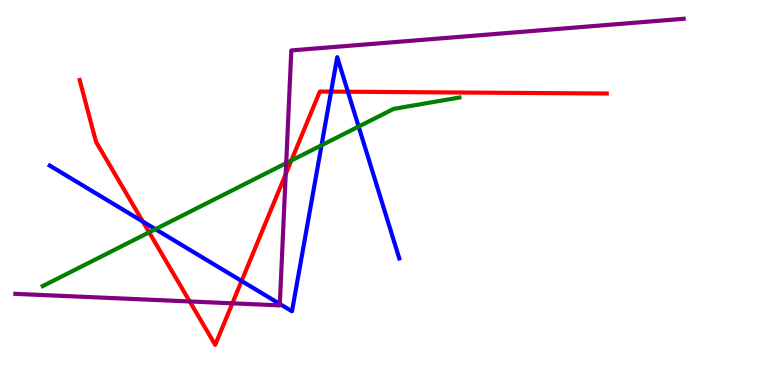[{'lines': ['blue', 'red'], 'intersections': [{'x': 1.84, 'y': 4.25}, {'x': 3.12, 'y': 2.7}, {'x': 4.27, 'y': 7.62}, {'x': 4.49, 'y': 7.62}]}, {'lines': ['green', 'red'], 'intersections': [{'x': 1.92, 'y': 3.97}, {'x': 3.76, 'y': 5.83}]}, {'lines': ['purple', 'red'], 'intersections': [{'x': 2.45, 'y': 2.17}, {'x': 3.0, 'y': 2.12}, {'x': 3.69, 'y': 5.48}]}, {'lines': ['blue', 'green'], 'intersections': [{'x': 2.01, 'y': 4.05}, {'x': 4.15, 'y': 6.23}, {'x': 4.63, 'y': 6.71}]}, {'lines': ['blue', 'purple'], 'intersections': [{'x': 3.61, 'y': 2.1}]}, {'lines': ['green', 'purple'], 'intersections': [{'x': 3.69, 'y': 5.76}]}]